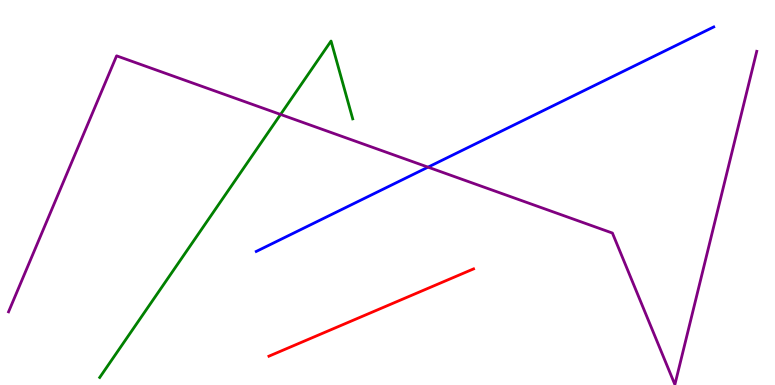[{'lines': ['blue', 'red'], 'intersections': []}, {'lines': ['green', 'red'], 'intersections': []}, {'lines': ['purple', 'red'], 'intersections': []}, {'lines': ['blue', 'green'], 'intersections': []}, {'lines': ['blue', 'purple'], 'intersections': [{'x': 5.52, 'y': 5.66}]}, {'lines': ['green', 'purple'], 'intersections': [{'x': 3.62, 'y': 7.03}]}]